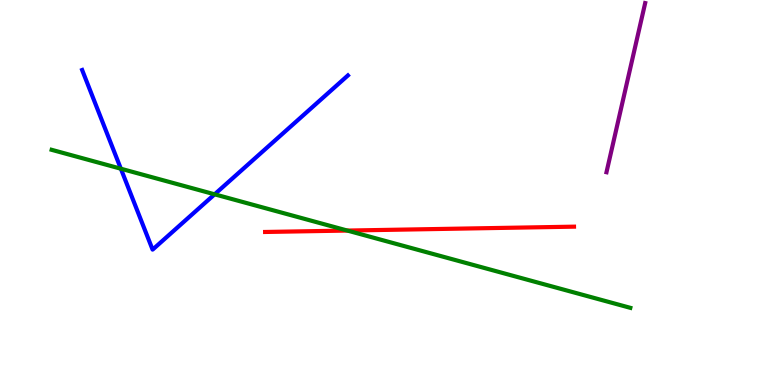[{'lines': ['blue', 'red'], 'intersections': []}, {'lines': ['green', 'red'], 'intersections': [{'x': 4.48, 'y': 4.01}]}, {'lines': ['purple', 'red'], 'intersections': []}, {'lines': ['blue', 'green'], 'intersections': [{'x': 1.56, 'y': 5.62}, {'x': 2.77, 'y': 4.95}]}, {'lines': ['blue', 'purple'], 'intersections': []}, {'lines': ['green', 'purple'], 'intersections': []}]